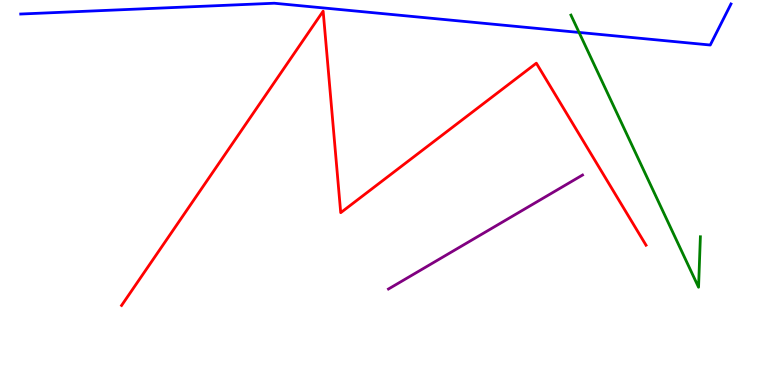[{'lines': ['blue', 'red'], 'intersections': []}, {'lines': ['green', 'red'], 'intersections': []}, {'lines': ['purple', 'red'], 'intersections': []}, {'lines': ['blue', 'green'], 'intersections': [{'x': 7.47, 'y': 9.16}]}, {'lines': ['blue', 'purple'], 'intersections': []}, {'lines': ['green', 'purple'], 'intersections': []}]